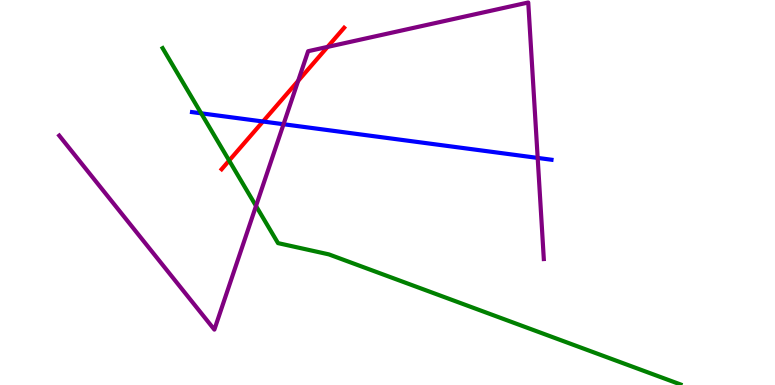[{'lines': ['blue', 'red'], 'intersections': [{'x': 3.39, 'y': 6.84}]}, {'lines': ['green', 'red'], 'intersections': [{'x': 2.96, 'y': 5.83}]}, {'lines': ['purple', 'red'], 'intersections': [{'x': 3.85, 'y': 7.9}, {'x': 4.23, 'y': 8.78}]}, {'lines': ['blue', 'green'], 'intersections': [{'x': 2.6, 'y': 7.06}]}, {'lines': ['blue', 'purple'], 'intersections': [{'x': 3.66, 'y': 6.77}, {'x': 6.94, 'y': 5.9}]}, {'lines': ['green', 'purple'], 'intersections': [{'x': 3.3, 'y': 4.65}]}]